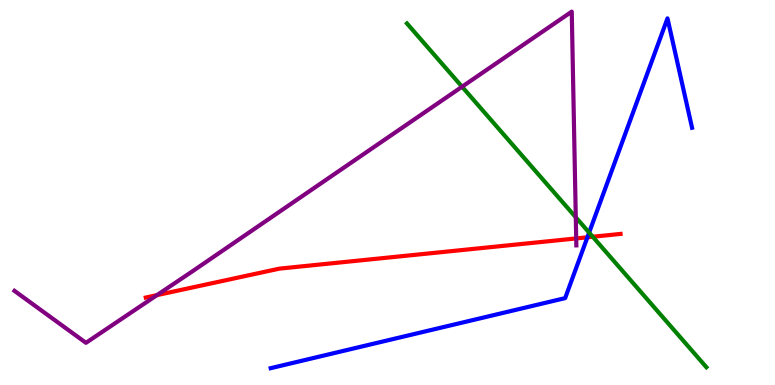[{'lines': ['blue', 'red'], 'intersections': [{'x': 7.58, 'y': 3.84}]}, {'lines': ['green', 'red'], 'intersections': [{'x': 7.65, 'y': 3.85}]}, {'lines': ['purple', 'red'], 'intersections': [{'x': 2.03, 'y': 2.33}, {'x': 7.43, 'y': 3.81}]}, {'lines': ['blue', 'green'], 'intersections': [{'x': 7.6, 'y': 3.96}]}, {'lines': ['blue', 'purple'], 'intersections': []}, {'lines': ['green', 'purple'], 'intersections': [{'x': 5.96, 'y': 7.75}, {'x': 7.43, 'y': 4.36}]}]